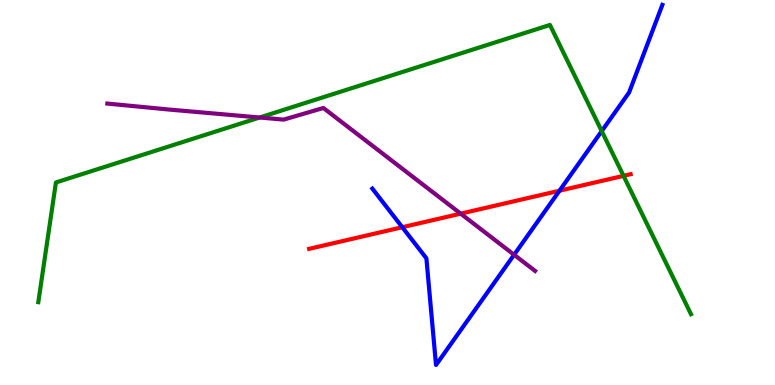[{'lines': ['blue', 'red'], 'intersections': [{'x': 5.19, 'y': 4.1}, {'x': 7.22, 'y': 5.05}]}, {'lines': ['green', 'red'], 'intersections': [{'x': 8.05, 'y': 5.43}]}, {'lines': ['purple', 'red'], 'intersections': [{'x': 5.94, 'y': 4.45}]}, {'lines': ['blue', 'green'], 'intersections': [{'x': 7.76, 'y': 6.59}]}, {'lines': ['blue', 'purple'], 'intersections': [{'x': 6.63, 'y': 3.38}]}, {'lines': ['green', 'purple'], 'intersections': [{'x': 3.35, 'y': 6.95}]}]